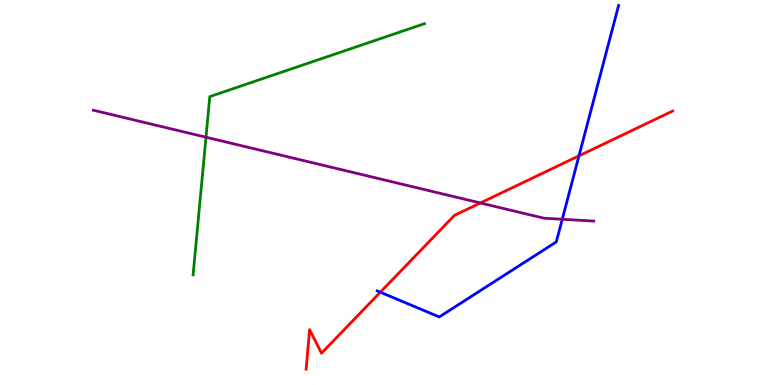[{'lines': ['blue', 'red'], 'intersections': [{'x': 4.91, 'y': 2.41}, {'x': 7.47, 'y': 5.95}]}, {'lines': ['green', 'red'], 'intersections': []}, {'lines': ['purple', 'red'], 'intersections': [{'x': 6.2, 'y': 4.73}]}, {'lines': ['blue', 'green'], 'intersections': []}, {'lines': ['blue', 'purple'], 'intersections': [{'x': 7.26, 'y': 4.3}]}, {'lines': ['green', 'purple'], 'intersections': [{'x': 2.66, 'y': 6.44}]}]